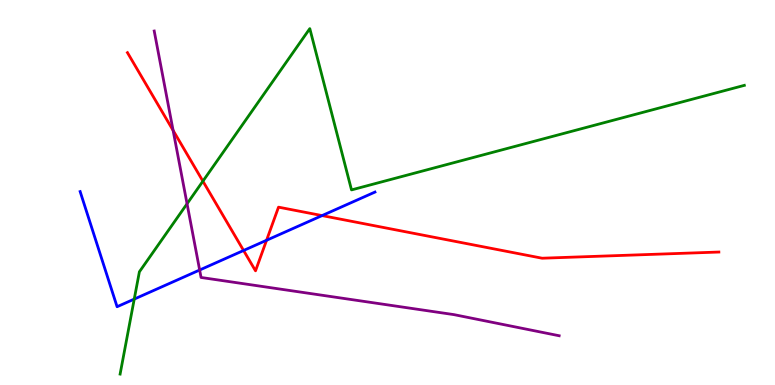[{'lines': ['blue', 'red'], 'intersections': [{'x': 3.14, 'y': 3.49}, {'x': 3.44, 'y': 3.76}, {'x': 4.16, 'y': 4.4}]}, {'lines': ['green', 'red'], 'intersections': [{'x': 2.62, 'y': 5.29}]}, {'lines': ['purple', 'red'], 'intersections': [{'x': 2.23, 'y': 6.61}]}, {'lines': ['blue', 'green'], 'intersections': [{'x': 1.73, 'y': 2.23}]}, {'lines': ['blue', 'purple'], 'intersections': [{'x': 2.58, 'y': 2.99}]}, {'lines': ['green', 'purple'], 'intersections': [{'x': 2.41, 'y': 4.71}]}]